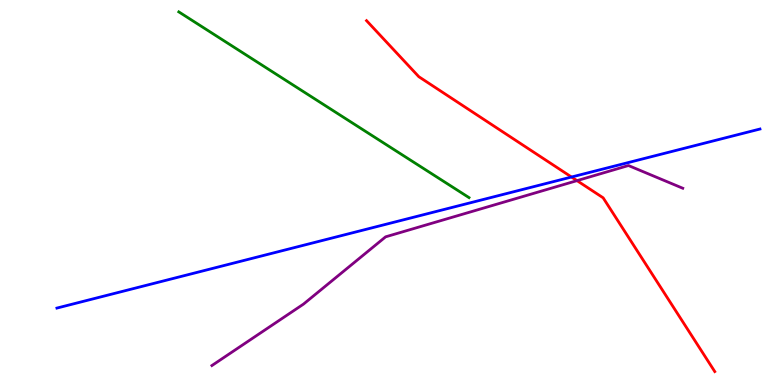[{'lines': ['blue', 'red'], 'intersections': [{'x': 7.37, 'y': 5.4}]}, {'lines': ['green', 'red'], 'intersections': []}, {'lines': ['purple', 'red'], 'intersections': [{'x': 7.45, 'y': 5.31}]}, {'lines': ['blue', 'green'], 'intersections': []}, {'lines': ['blue', 'purple'], 'intersections': []}, {'lines': ['green', 'purple'], 'intersections': []}]